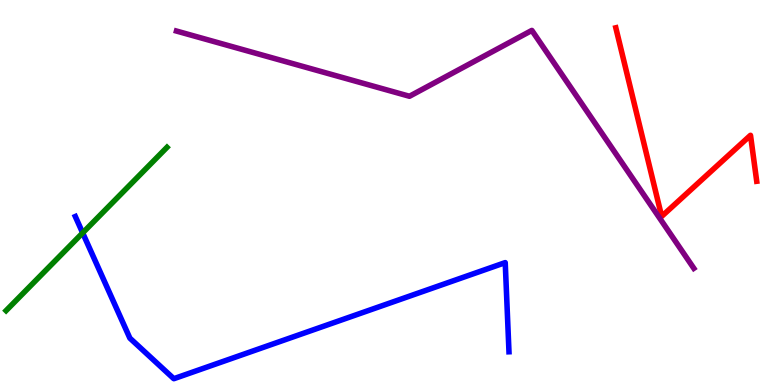[{'lines': ['blue', 'red'], 'intersections': []}, {'lines': ['green', 'red'], 'intersections': []}, {'lines': ['purple', 'red'], 'intersections': []}, {'lines': ['blue', 'green'], 'intersections': [{'x': 1.07, 'y': 3.95}]}, {'lines': ['blue', 'purple'], 'intersections': []}, {'lines': ['green', 'purple'], 'intersections': []}]